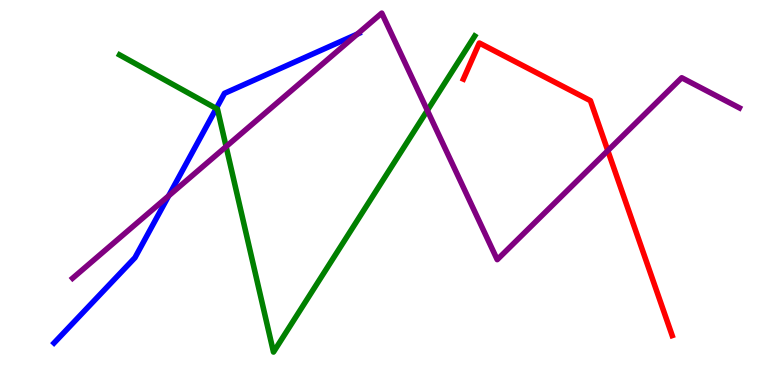[{'lines': ['blue', 'red'], 'intersections': []}, {'lines': ['green', 'red'], 'intersections': []}, {'lines': ['purple', 'red'], 'intersections': [{'x': 7.84, 'y': 6.09}]}, {'lines': ['blue', 'green'], 'intersections': [{'x': 2.79, 'y': 7.18}]}, {'lines': ['blue', 'purple'], 'intersections': [{'x': 2.18, 'y': 4.91}, {'x': 4.61, 'y': 9.11}]}, {'lines': ['green', 'purple'], 'intersections': [{'x': 2.92, 'y': 6.19}, {'x': 5.51, 'y': 7.13}]}]